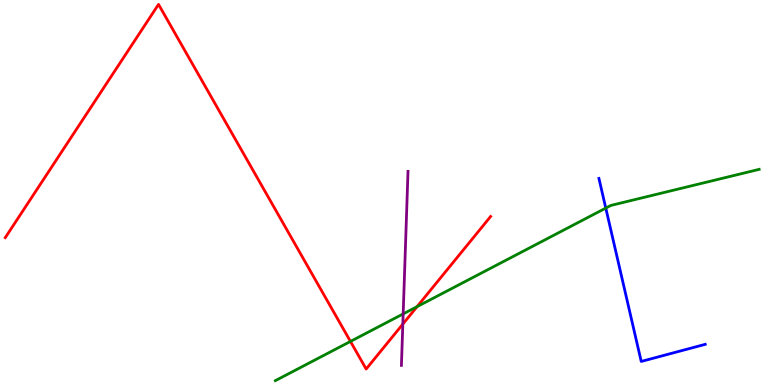[{'lines': ['blue', 'red'], 'intersections': []}, {'lines': ['green', 'red'], 'intersections': [{'x': 4.52, 'y': 1.13}, {'x': 5.38, 'y': 2.04}]}, {'lines': ['purple', 'red'], 'intersections': [{'x': 5.2, 'y': 1.58}]}, {'lines': ['blue', 'green'], 'intersections': [{'x': 7.82, 'y': 4.6}]}, {'lines': ['blue', 'purple'], 'intersections': []}, {'lines': ['green', 'purple'], 'intersections': [{'x': 5.2, 'y': 1.85}]}]